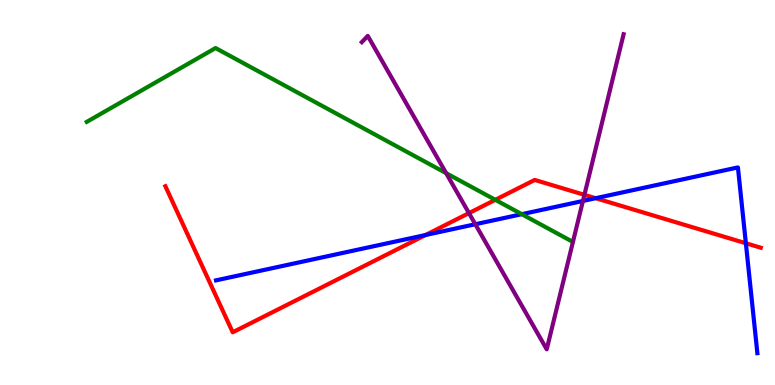[{'lines': ['blue', 'red'], 'intersections': [{'x': 5.49, 'y': 3.9}, {'x': 7.69, 'y': 4.85}, {'x': 9.62, 'y': 3.68}]}, {'lines': ['green', 'red'], 'intersections': [{'x': 6.39, 'y': 4.81}]}, {'lines': ['purple', 'red'], 'intersections': [{'x': 6.05, 'y': 4.46}, {'x': 7.54, 'y': 4.94}]}, {'lines': ['blue', 'green'], 'intersections': [{'x': 6.73, 'y': 4.44}]}, {'lines': ['blue', 'purple'], 'intersections': [{'x': 6.13, 'y': 4.18}, {'x': 7.52, 'y': 4.78}]}, {'lines': ['green', 'purple'], 'intersections': [{'x': 5.76, 'y': 5.5}]}]